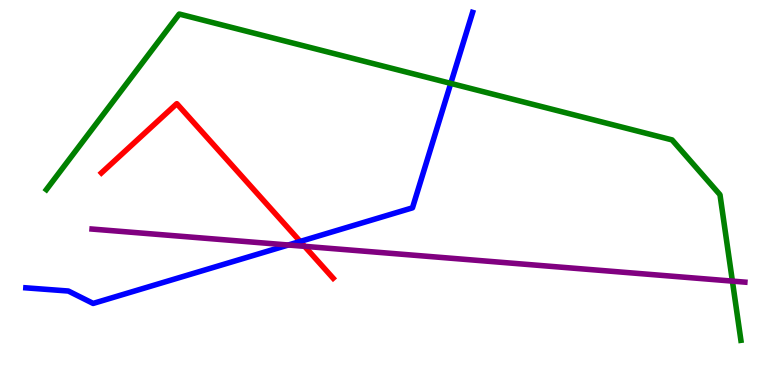[{'lines': ['blue', 'red'], 'intersections': [{'x': 3.87, 'y': 3.73}]}, {'lines': ['green', 'red'], 'intersections': []}, {'lines': ['purple', 'red'], 'intersections': [{'x': 3.93, 'y': 3.6}]}, {'lines': ['blue', 'green'], 'intersections': [{'x': 5.82, 'y': 7.83}]}, {'lines': ['blue', 'purple'], 'intersections': [{'x': 3.72, 'y': 3.64}]}, {'lines': ['green', 'purple'], 'intersections': [{'x': 9.45, 'y': 2.7}]}]